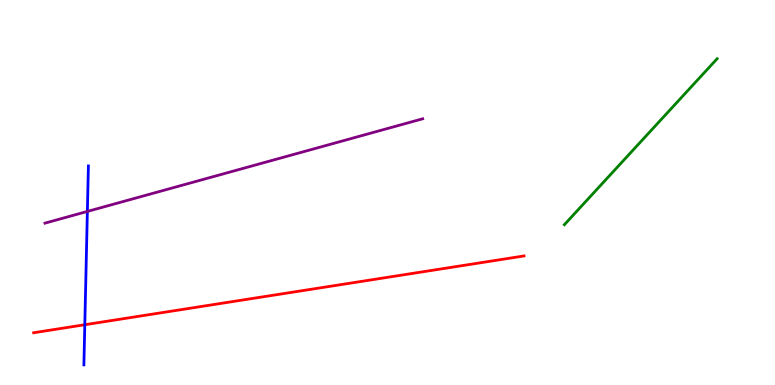[{'lines': ['blue', 'red'], 'intersections': [{'x': 1.09, 'y': 1.57}]}, {'lines': ['green', 'red'], 'intersections': []}, {'lines': ['purple', 'red'], 'intersections': []}, {'lines': ['blue', 'green'], 'intersections': []}, {'lines': ['blue', 'purple'], 'intersections': [{'x': 1.13, 'y': 4.51}]}, {'lines': ['green', 'purple'], 'intersections': []}]